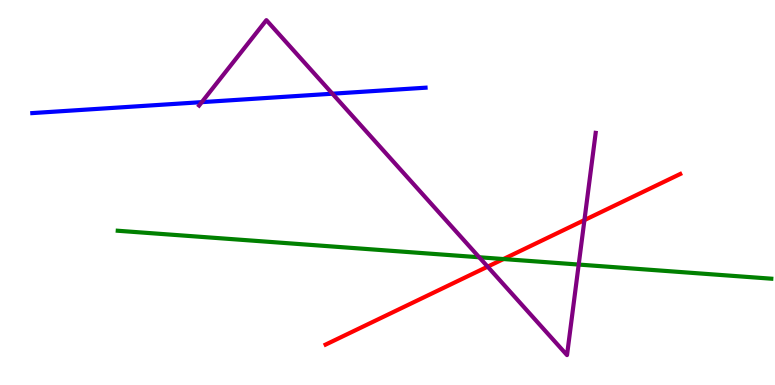[{'lines': ['blue', 'red'], 'intersections': []}, {'lines': ['green', 'red'], 'intersections': [{'x': 6.5, 'y': 3.27}]}, {'lines': ['purple', 'red'], 'intersections': [{'x': 6.29, 'y': 3.07}, {'x': 7.54, 'y': 4.28}]}, {'lines': ['blue', 'green'], 'intersections': []}, {'lines': ['blue', 'purple'], 'intersections': [{'x': 2.6, 'y': 7.35}, {'x': 4.29, 'y': 7.57}]}, {'lines': ['green', 'purple'], 'intersections': [{'x': 6.18, 'y': 3.32}, {'x': 7.47, 'y': 3.13}]}]